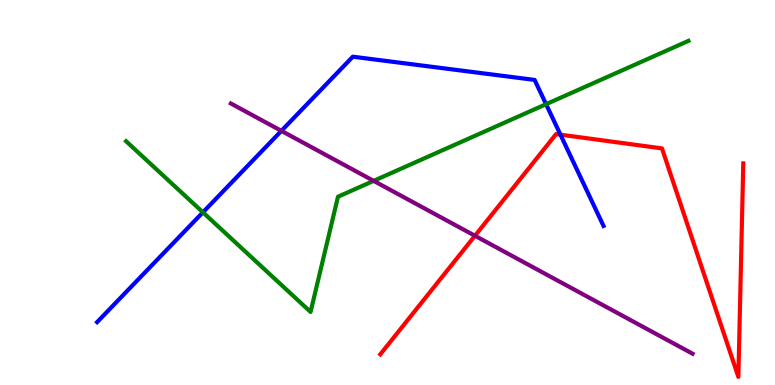[{'lines': ['blue', 'red'], 'intersections': [{'x': 7.23, 'y': 6.5}]}, {'lines': ['green', 'red'], 'intersections': []}, {'lines': ['purple', 'red'], 'intersections': [{'x': 6.13, 'y': 3.88}]}, {'lines': ['blue', 'green'], 'intersections': [{'x': 2.62, 'y': 4.49}, {'x': 7.05, 'y': 7.29}]}, {'lines': ['blue', 'purple'], 'intersections': [{'x': 3.63, 'y': 6.6}]}, {'lines': ['green', 'purple'], 'intersections': [{'x': 4.82, 'y': 5.3}]}]